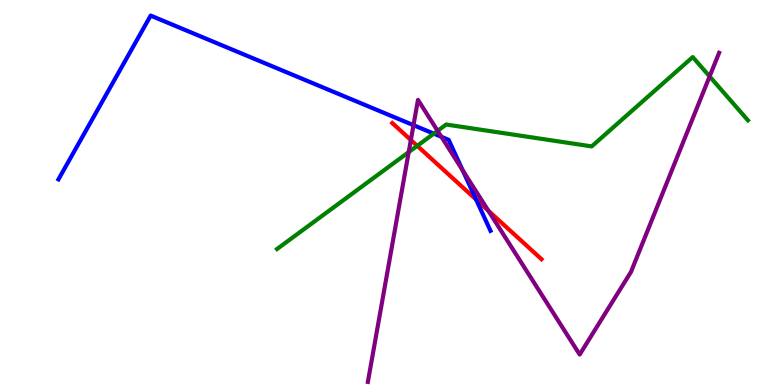[{'lines': ['blue', 'red'], 'intersections': [{'x': 6.14, 'y': 4.82}]}, {'lines': ['green', 'red'], 'intersections': [{'x': 5.38, 'y': 6.21}]}, {'lines': ['purple', 'red'], 'intersections': [{'x': 5.3, 'y': 6.36}, {'x': 6.3, 'y': 4.53}]}, {'lines': ['blue', 'green'], 'intersections': [{'x': 5.6, 'y': 6.53}]}, {'lines': ['blue', 'purple'], 'intersections': [{'x': 5.34, 'y': 6.75}, {'x': 5.7, 'y': 6.45}, {'x': 5.97, 'y': 5.58}]}, {'lines': ['green', 'purple'], 'intersections': [{'x': 5.27, 'y': 6.05}, {'x': 5.65, 'y': 6.6}, {'x': 9.16, 'y': 8.01}]}]